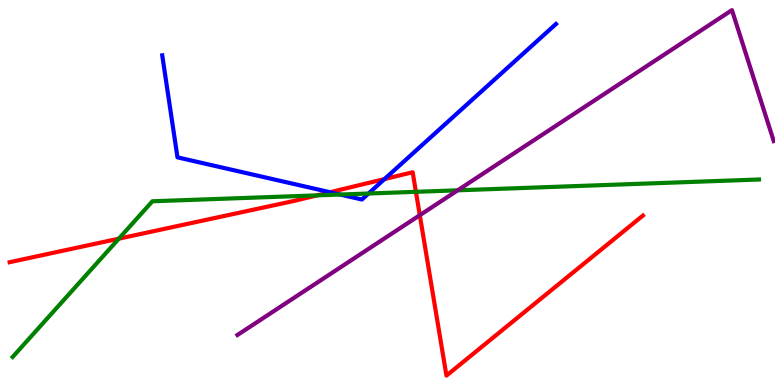[{'lines': ['blue', 'red'], 'intersections': [{'x': 4.26, 'y': 5.01}, {'x': 4.96, 'y': 5.35}]}, {'lines': ['green', 'red'], 'intersections': [{'x': 1.53, 'y': 3.8}, {'x': 4.09, 'y': 4.93}, {'x': 5.37, 'y': 5.02}]}, {'lines': ['purple', 'red'], 'intersections': [{'x': 5.42, 'y': 4.41}]}, {'lines': ['blue', 'green'], 'intersections': [{'x': 4.39, 'y': 4.95}, {'x': 4.75, 'y': 4.97}]}, {'lines': ['blue', 'purple'], 'intersections': []}, {'lines': ['green', 'purple'], 'intersections': [{'x': 5.91, 'y': 5.06}]}]